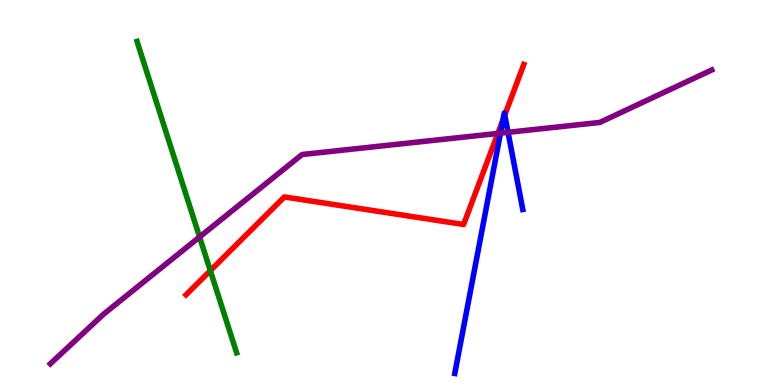[{'lines': ['blue', 'red'], 'intersections': [{'x': 6.49, 'y': 6.89}, {'x': 6.51, 'y': 7.01}]}, {'lines': ['green', 'red'], 'intersections': [{'x': 2.71, 'y': 2.97}]}, {'lines': ['purple', 'red'], 'intersections': [{'x': 6.42, 'y': 6.53}]}, {'lines': ['blue', 'green'], 'intersections': []}, {'lines': ['blue', 'purple'], 'intersections': [{'x': 6.46, 'y': 6.54}, {'x': 6.56, 'y': 6.56}]}, {'lines': ['green', 'purple'], 'intersections': [{'x': 2.58, 'y': 3.85}]}]